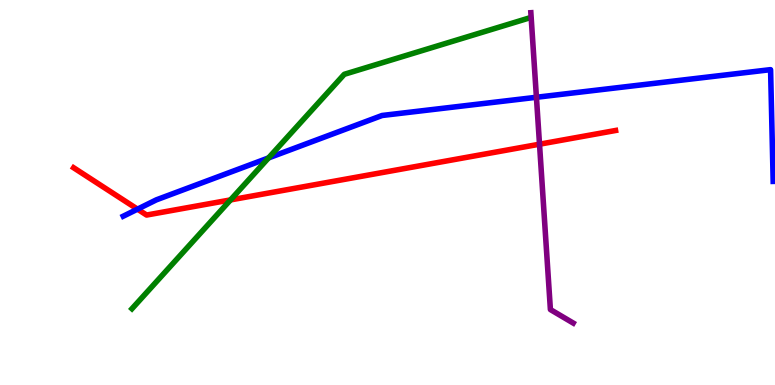[{'lines': ['blue', 'red'], 'intersections': [{'x': 1.77, 'y': 4.57}]}, {'lines': ['green', 'red'], 'intersections': [{'x': 2.97, 'y': 4.81}]}, {'lines': ['purple', 'red'], 'intersections': [{'x': 6.96, 'y': 6.25}]}, {'lines': ['blue', 'green'], 'intersections': [{'x': 3.47, 'y': 5.9}]}, {'lines': ['blue', 'purple'], 'intersections': [{'x': 6.92, 'y': 7.47}]}, {'lines': ['green', 'purple'], 'intersections': []}]